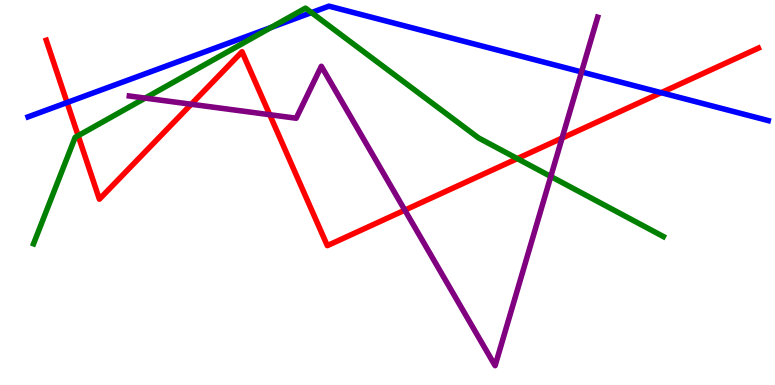[{'lines': ['blue', 'red'], 'intersections': [{'x': 0.865, 'y': 7.34}, {'x': 8.53, 'y': 7.59}]}, {'lines': ['green', 'red'], 'intersections': [{'x': 1.01, 'y': 6.48}, {'x': 6.67, 'y': 5.88}]}, {'lines': ['purple', 'red'], 'intersections': [{'x': 2.47, 'y': 7.29}, {'x': 3.48, 'y': 7.02}, {'x': 5.22, 'y': 4.54}, {'x': 7.25, 'y': 6.41}]}, {'lines': ['blue', 'green'], 'intersections': [{'x': 3.5, 'y': 9.29}, {'x': 4.02, 'y': 9.67}]}, {'lines': ['blue', 'purple'], 'intersections': [{'x': 7.5, 'y': 8.13}]}, {'lines': ['green', 'purple'], 'intersections': [{'x': 1.87, 'y': 7.45}, {'x': 7.11, 'y': 5.42}]}]